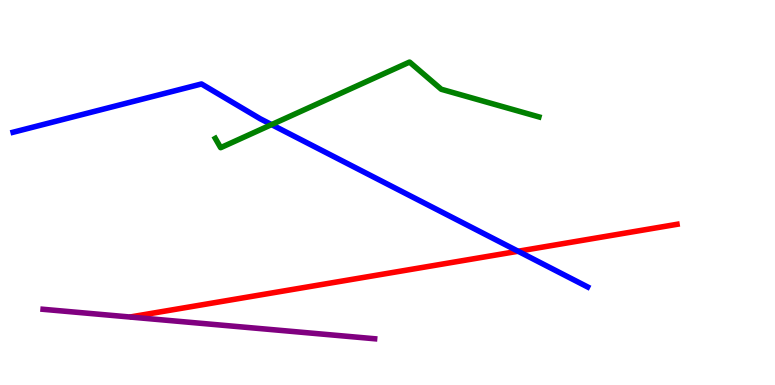[{'lines': ['blue', 'red'], 'intersections': [{'x': 6.69, 'y': 3.47}]}, {'lines': ['green', 'red'], 'intersections': []}, {'lines': ['purple', 'red'], 'intersections': []}, {'lines': ['blue', 'green'], 'intersections': [{'x': 3.5, 'y': 6.76}]}, {'lines': ['blue', 'purple'], 'intersections': []}, {'lines': ['green', 'purple'], 'intersections': []}]